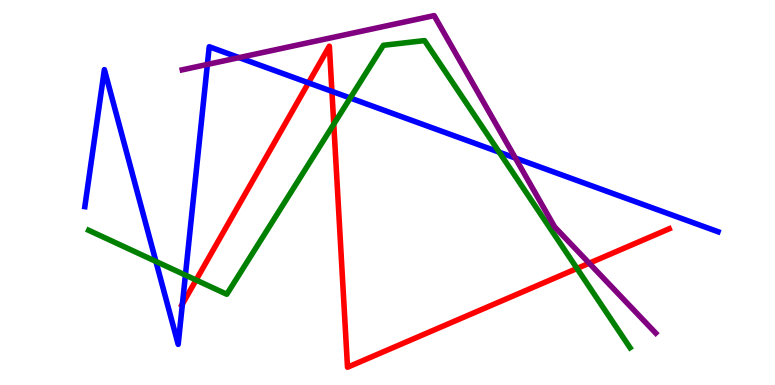[{'lines': ['blue', 'red'], 'intersections': [{'x': 2.35, 'y': 2.1}, {'x': 3.98, 'y': 7.85}, {'x': 4.28, 'y': 7.63}]}, {'lines': ['green', 'red'], 'intersections': [{'x': 2.53, 'y': 2.73}, {'x': 4.31, 'y': 6.78}, {'x': 7.45, 'y': 3.03}]}, {'lines': ['purple', 'red'], 'intersections': [{'x': 7.6, 'y': 3.16}]}, {'lines': ['blue', 'green'], 'intersections': [{'x': 2.01, 'y': 3.21}, {'x': 2.39, 'y': 2.85}, {'x': 4.52, 'y': 7.45}, {'x': 6.44, 'y': 6.05}]}, {'lines': ['blue', 'purple'], 'intersections': [{'x': 2.68, 'y': 8.33}, {'x': 3.09, 'y': 8.5}, {'x': 6.65, 'y': 5.9}]}, {'lines': ['green', 'purple'], 'intersections': []}]